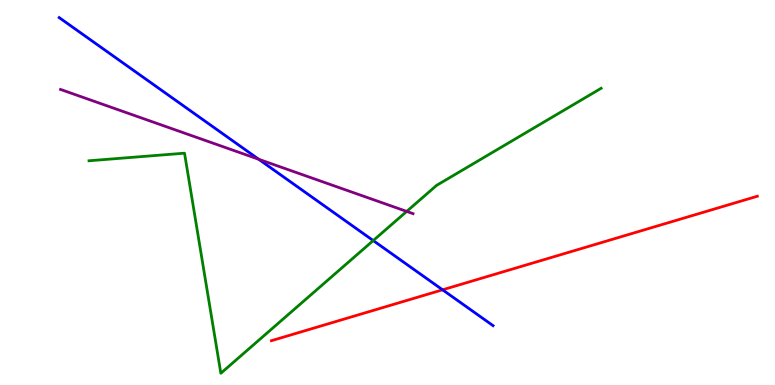[{'lines': ['blue', 'red'], 'intersections': [{'x': 5.71, 'y': 2.47}]}, {'lines': ['green', 'red'], 'intersections': []}, {'lines': ['purple', 'red'], 'intersections': []}, {'lines': ['blue', 'green'], 'intersections': [{'x': 4.82, 'y': 3.75}]}, {'lines': ['blue', 'purple'], 'intersections': [{'x': 3.34, 'y': 5.86}]}, {'lines': ['green', 'purple'], 'intersections': [{'x': 5.25, 'y': 4.51}]}]